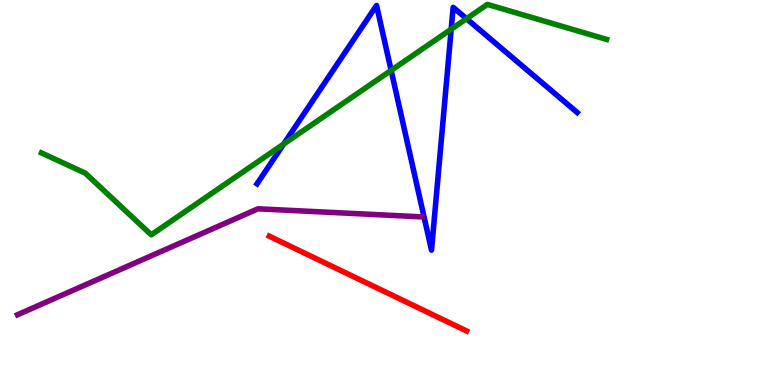[{'lines': ['blue', 'red'], 'intersections': []}, {'lines': ['green', 'red'], 'intersections': []}, {'lines': ['purple', 'red'], 'intersections': []}, {'lines': ['blue', 'green'], 'intersections': [{'x': 3.66, 'y': 6.26}, {'x': 5.05, 'y': 8.17}, {'x': 5.82, 'y': 9.24}, {'x': 6.02, 'y': 9.51}]}, {'lines': ['blue', 'purple'], 'intersections': []}, {'lines': ['green', 'purple'], 'intersections': []}]